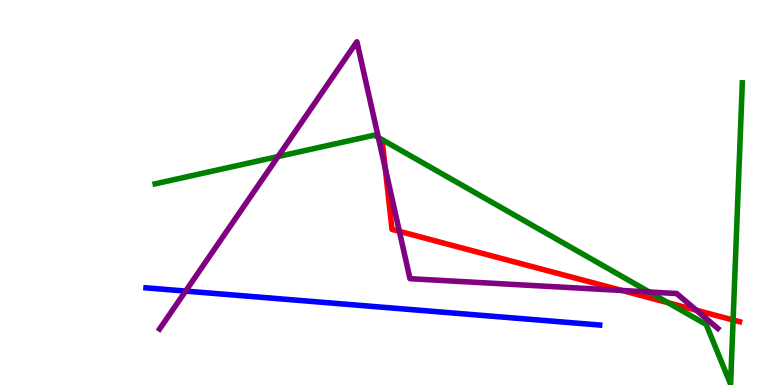[{'lines': ['blue', 'red'], 'intersections': []}, {'lines': ['green', 'red'], 'intersections': [{'x': 8.62, 'y': 2.14}, {'x': 9.46, 'y': 1.69}]}, {'lines': ['purple', 'red'], 'intersections': [{'x': 4.97, 'y': 5.63}, {'x': 5.15, 'y': 3.99}, {'x': 8.03, 'y': 2.45}, {'x': 8.99, 'y': 1.94}]}, {'lines': ['blue', 'green'], 'intersections': []}, {'lines': ['blue', 'purple'], 'intersections': [{'x': 2.4, 'y': 2.44}]}, {'lines': ['green', 'purple'], 'intersections': [{'x': 3.59, 'y': 5.93}, {'x': 4.88, 'y': 6.43}, {'x': 8.38, 'y': 2.42}]}]